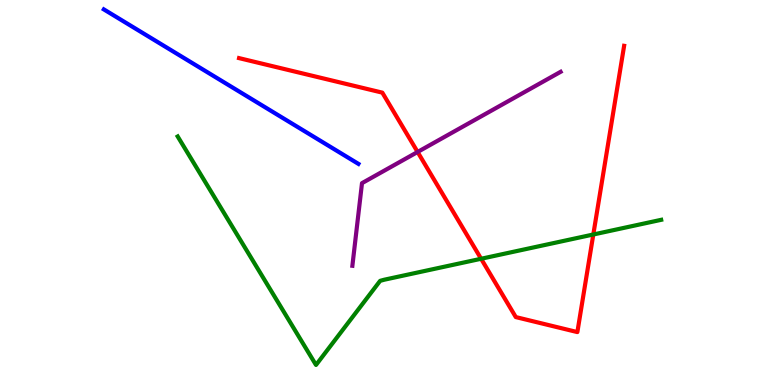[{'lines': ['blue', 'red'], 'intersections': []}, {'lines': ['green', 'red'], 'intersections': [{'x': 6.21, 'y': 3.28}, {'x': 7.66, 'y': 3.91}]}, {'lines': ['purple', 'red'], 'intersections': [{'x': 5.39, 'y': 6.05}]}, {'lines': ['blue', 'green'], 'intersections': []}, {'lines': ['blue', 'purple'], 'intersections': []}, {'lines': ['green', 'purple'], 'intersections': []}]